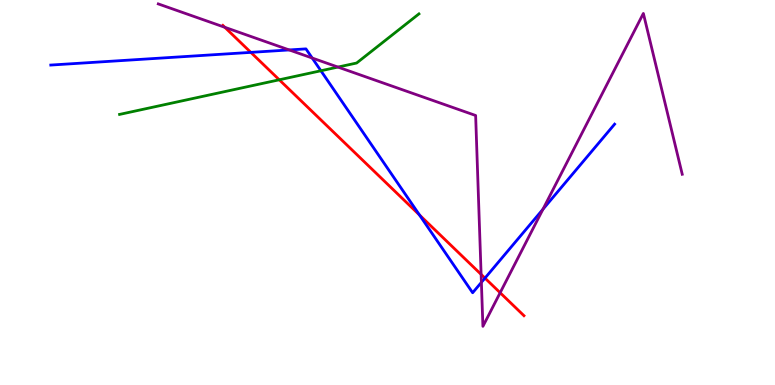[{'lines': ['blue', 'red'], 'intersections': [{'x': 3.24, 'y': 8.64}, {'x': 5.41, 'y': 4.42}, {'x': 6.26, 'y': 2.78}]}, {'lines': ['green', 'red'], 'intersections': [{'x': 3.6, 'y': 7.93}]}, {'lines': ['purple', 'red'], 'intersections': [{'x': 2.9, 'y': 9.29}, {'x': 6.21, 'y': 2.87}, {'x': 6.45, 'y': 2.4}]}, {'lines': ['blue', 'green'], 'intersections': [{'x': 4.14, 'y': 8.16}]}, {'lines': ['blue', 'purple'], 'intersections': [{'x': 3.73, 'y': 8.7}, {'x': 4.03, 'y': 8.49}, {'x': 6.21, 'y': 2.67}, {'x': 7.01, 'y': 4.56}]}, {'lines': ['green', 'purple'], 'intersections': [{'x': 4.36, 'y': 8.26}]}]